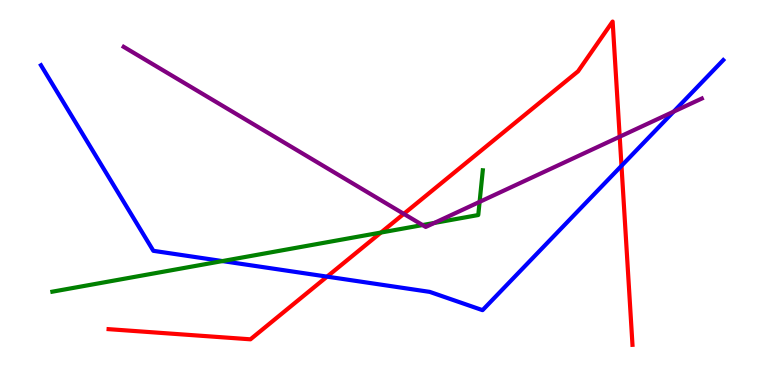[{'lines': ['blue', 'red'], 'intersections': [{'x': 4.22, 'y': 2.81}, {'x': 8.02, 'y': 5.69}]}, {'lines': ['green', 'red'], 'intersections': [{'x': 4.92, 'y': 3.96}]}, {'lines': ['purple', 'red'], 'intersections': [{'x': 5.21, 'y': 4.45}, {'x': 8.0, 'y': 6.45}]}, {'lines': ['blue', 'green'], 'intersections': [{'x': 2.87, 'y': 3.22}]}, {'lines': ['blue', 'purple'], 'intersections': [{'x': 8.69, 'y': 7.1}]}, {'lines': ['green', 'purple'], 'intersections': [{'x': 5.45, 'y': 4.15}, {'x': 5.6, 'y': 4.21}, {'x': 6.19, 'y': 4.76}]}]